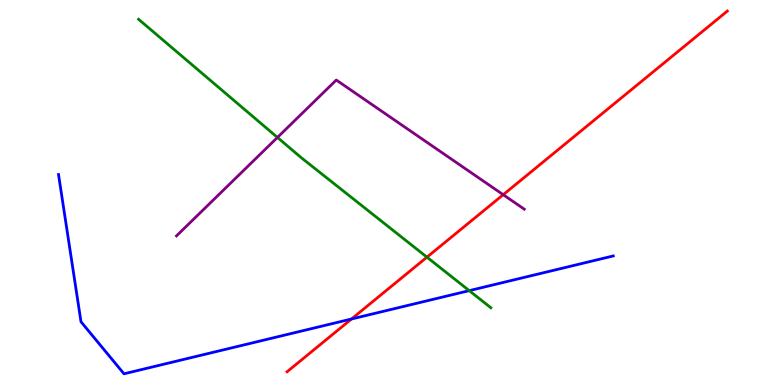[{'lines': ['blue', 'red'], 'intersections': [{'x': 4.54, 'y': 1.71}]}, {'lines': ['green', 'red'], 'intersections': [{'x': 5.51, 'y': 3.32}]}, {'lines': ['purple', 'red'], 'intersections': [{'x': 6.49, 'y': 4.94}]}, {'lines': ['blue', 'green'], 'intersections': [{'x': 6.05, 'y': 2.45}]}, {'lines': ['blue', 'purple'], 'intersections': []}, {'lines': ['green', 'purple'], 'intersections': [{'x': 3.58, 'y': 6.43}]}]